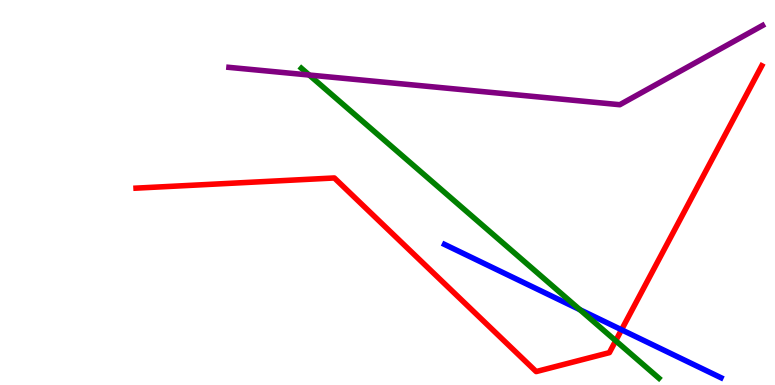[{'lines': ['blue', 'red'], 'intersections': [{'x': 8.02, 'y': 1.43}]}, {'lines': ['green', 'red'], 'intersections': [{'x': 7.94, 'y': 1.15}]}, {'lines': ['purple', 'red'], 'intersections': []}, {'lines': ['blue', 'green'], 'intersections': [{'x': 7.48, 'y': 1.96}]}, {'lines': ['blue', 'purple'], 'intersections': []}, {'lines': ['green', 'purple'], 'intersections': [{'x': 3.99, 'y': 8.05}]}]